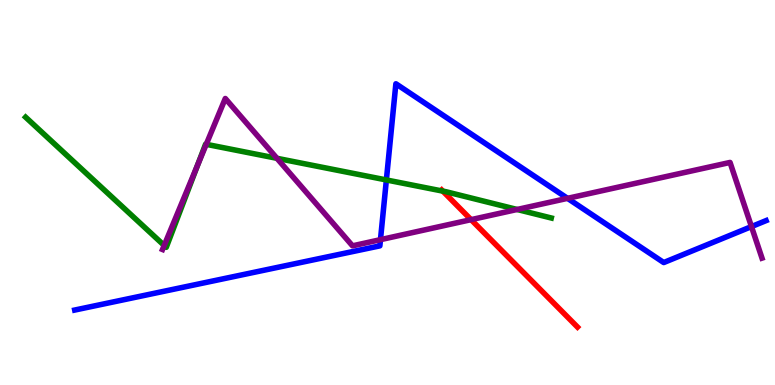[{'lines': ['blue', 'red'], 'intersections': []}, {'lines': ['green', 'red'], 'intersections': [{'x': 5.71, 'y': 5.04}]}, {'lines': ['purple', 'red'], 'intersections': [{'x': 6.08, 'y': 4.29}]}, {'lines': ['blue', 'green'], 'intersections': [{'x': 4.99, 'y': 5.33}]}, {'lines': ['blue', 'purple'], 'intersections': [{'x': 4.91, 'y': 3.77}, {'x': 7.32, 'y': 4.85}, {'x': 9.7, 'y': 4.11}]}, {'lines': ['green', 'purple'], 'intersections': [{'x': 2.12, 'y': 3.62}, {'x': 2.55, 'y': 5.72}, {'x': 2.66, 'y': 6.25}, {'x': 3.57, 'y': 5.89}, {'x': 6.67, 'y': 4.56}]}]